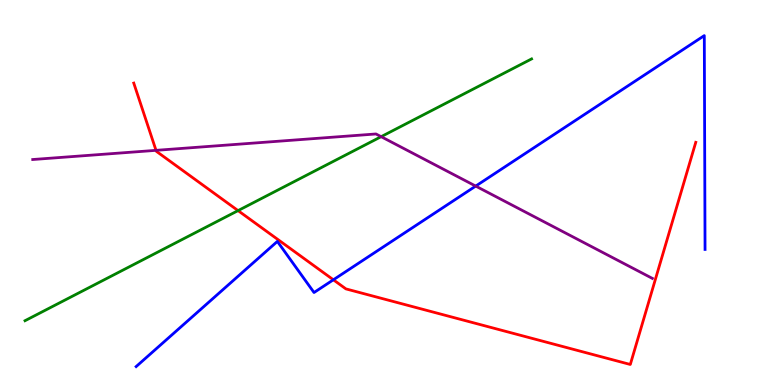[{'lines': ['blue', 'red'], 'intersections': [{'x': 4.3, 'y': 2.73}]}, {'lines': ['green', 'red'], 'intersections': [{'x': 3.07, 'y': 4.53}]}, {'lines': ['purple', 'red'], 'intersections': [{'x': 2.01, 'y': 6.09}]}, {'lines': ['blue', 'green'], 'intersections': []}, {'lines': ['blue', 'purple'], 'intersections': [{'x': 6.14, 'y': 5.17}]}, {'lines': ['green', 'purple'], 'intersections': [{'x': 4.92, 'y': 6.45}]}]